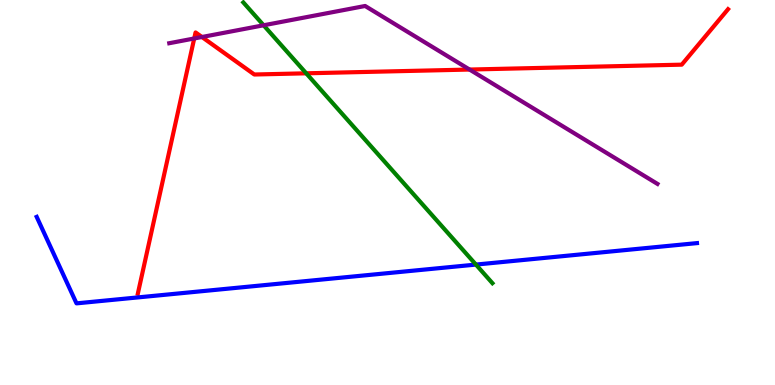[{'lines': ['blue', 'red'], 'intersections': []}, {'lines': ['green', 'red'], 'intersections': [{'x': 3.95, 'y': 8.1}]}, {'lines': ['purple', 'red'], 'intersections': [{'x': 2.51, 'y': 9.0}, {'x': 2.61, 'y': 9.04}, {'x': 6.06, 'y': 8.19}]}, {'lines': ['blue', 'green'], 'intersections': [{'x': 6.14, 'y': 3.13}]}, {'lines': ['blue', 'purple'], 'intersections': []}, {'lines': ['green', 'purple'], 'intersections': [{'x': 3.4, 'y': 9.34}]}]